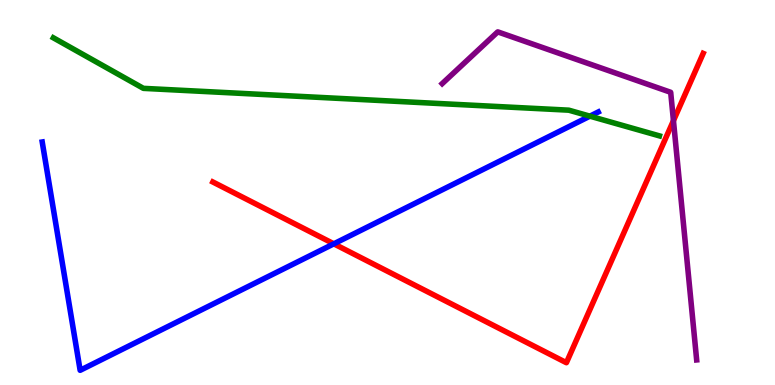[{'lines': ['blue', 'red'], 'intersections': [{'x': 4.31, 'y': 3.67}]}, {'lines': ['green', 'red'], 'intersections': []}, {'lines': ['purple', 'red'], 'intersections': [{'x': 8.69, 'y': 6.87}]}, {'lines': ['blue', 'green'], 'intersections': [{'x': 7.61, 'y': 6.98}]}, {'lines': ['blue', 'purple'], 'intersections': []}, {'lines': ['green', 'purple'], 'intersections': []}]